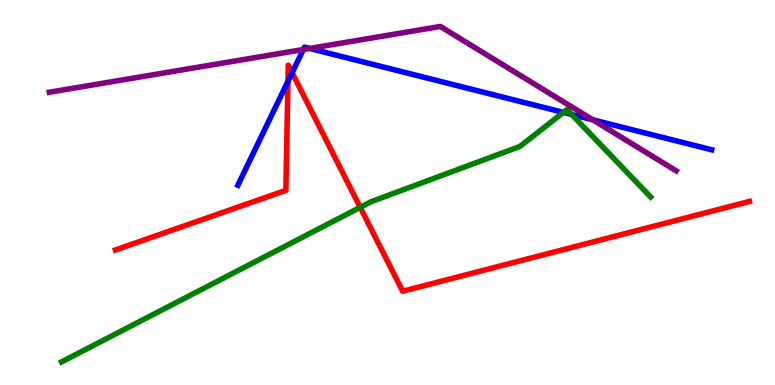[{'lines': ['blue', 'red'], 'intersections': [{'x': 3.72, 'y': 7.89}, {'x': 3.77, 'y': 8.11}]}, {'lines': ['green', 'red'], 'intersections': [{'x': 4.65, 'y': 4.61}]}, {'lines': ['purple', 'red'], 'intersections': []}, {'lines': ['blue', 'green'], 'intersections': [{'x': 7.27, 'y': 7.08}, {'x': 7.38, 'y': 7.03}]}, {'lines': ['blue', 'purple'], 'intersections': [{'x': 3.91, 'y': 8.71}, {'x': 4.0, 'y': 8.74}, {'x': 7.65, 'y': 6.89}]}, {'lines': ['green', 'purple'], 'intersections': []}]